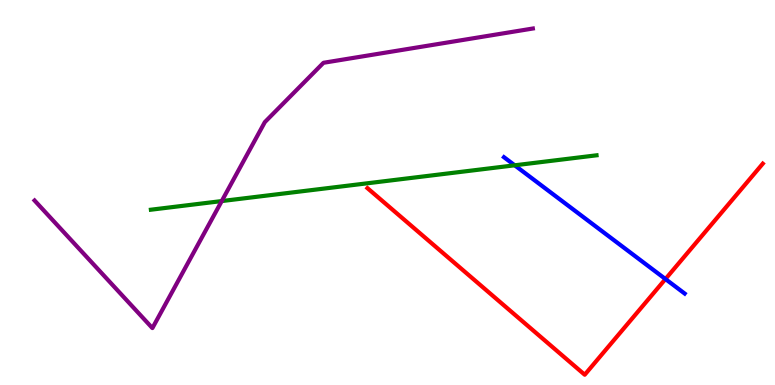[{'lines': ['blue', 'red'], 'intersections': [{'x': 8.59, 'y': 2.75}]}, {'lines': ['green', 'red'], 'intersections': []}, {'lines': ['purple', 'red'], 'intersections': []}, {'lines': ['blue', 'green'], 'intersections': [{'x': 6.64, 'y': 5.71}]}, {'lines': ['blue', 'purple'], 'intersections': []}, {'lines': ['green', 'purple'], 'intersections': [{'x': 2.86, 'y': 4.78}]}]